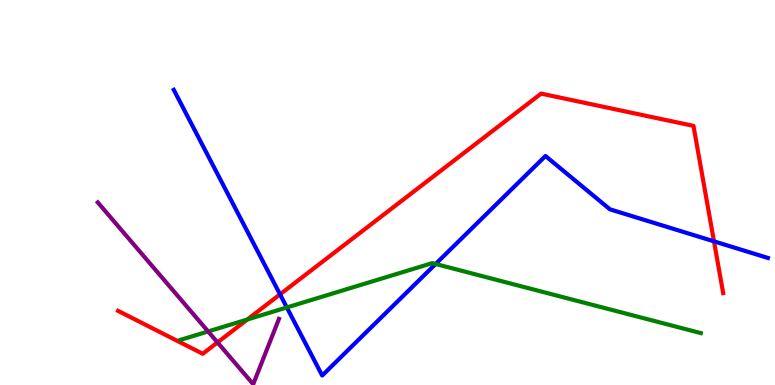[{'lines': ['blue', 'red'], 'intersections': [{'x': 3.61, 'y': 2.35}, {'x': 9.21, 'y': 3.73}]}, {'lines': ['green', 'red'], 'intersections': [{'x': 3.19, 'y': 1.7}]}, {'lines': ['purple', 'red'], 'intersections': [{'x': 2.81, 'y': 1.11}]}, {'lines': ['blue', 'green'], 'intersections': [{'x': 3.7, 'y': 2.01}, {'x': 5.62, 'y': 3.14}]}, {'lines': ['blue', 'purple'], 'intersections': []}, {'lines': ['green', 'purple'], 'intersections': [{'x': 2.69, 'y': 1.39}]}]